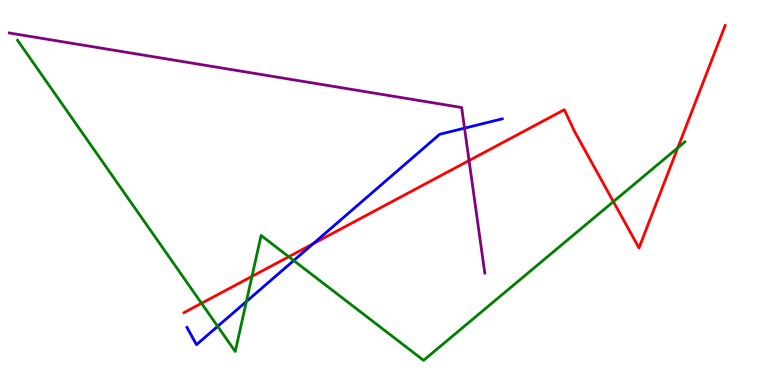[{'lines': ['blue', 'red'], 'intersections': [{'x': 4.04, 'y': 3.67}]}, {'lines': ['green', 'red'], 'intersections': [{'x': 2.6, 'y': 2.12}, {'x': 3.25, 'y': 2.82}, {'x': 3.73, 'y': 3.33}, {'x': 7.91, 'y': 4.76}, {'x': 8.75, 'y': 6.16}]}, {'lines': ['purple', 'red'], 'intersections': [{'x': 6.05, 'y': 5.83}]}, {'lines': ['blue', 'green'], 'intersections': [{'x': 2.81, 'y': 1.52}, {'x': 3.18, 'y': 2.17}, {'x': 3.79, 'y': 3.23}]}, {'lines': ['blue', 'purple'], 'intersections': [{'x': 5.99, 'y': 6.67}]}, {'lines': ['green', 'purple'], 'intersections': []}]